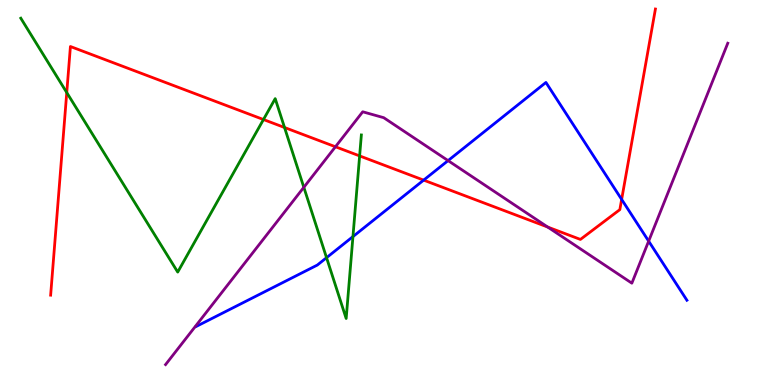[{'lines': ['blue', 'red'], 'intersections': [{'x': 5.47, 'y': 5.32}, {'x': 8.02, 'y': 4.82}]}, {'lines': ['green', 'red'], 'intersections': [{'x': 0.861, 'y': 7.6}, {'x': 3.4, 'y': 6.9}, {'x': 3.67, 'y': 6.69}, {'x': 4.64, 'y': 5.95}]}, {'lines': ['purple', 'red'], 'intersections': [{'x': 4.33, 'y': 6.19}, {'x': 7.07, 'y': 4.1}]}, {'lines': ['blue', 'green'], 'intersections': [{'x': 4.21, 'y': 3.31}, {'x': 4.55, 'y': 3.85}]}, {'lines': ['blue', 'purple'], 'intersections': [{'x': 5.78, 'y': 5.83}, {'x': 8.37, 'y': 3.74}]}, {'lines': ['green', 'purple'], 'intersections': [{'x': 3.92, 'y': 5.13}]}]